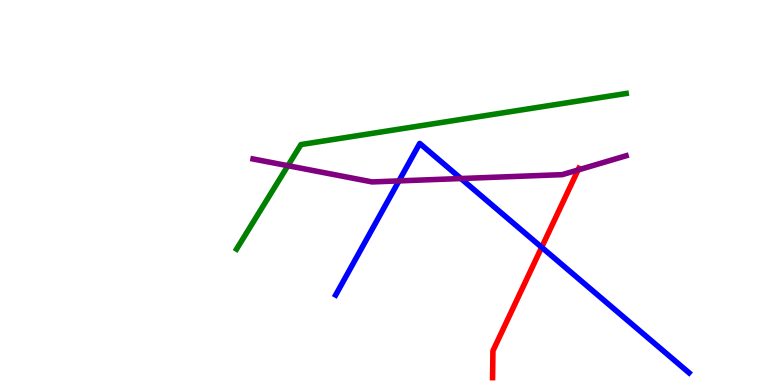[{'lines': ['blue', 'red'], 'intersections': [{'x': 6.99, 'y': 3.58}]}, {'lines': ['green', 'red'], 'intersections': []}, {'lines': ['purple', 'red'], 'intersections': [{'x': 7.46, 'y': 5.59}]}, {'lines': ['blue', 'green'], 'intersections': []}, {'lines': ['blue', 'purple'], 'intersections': [{'x': 5.15, 'y': 5.3}, {'x': 5.95, 'y': 5.36}]}, {'lines': ['green', 'purple'], 'intersections': [{'x': 3.72, 'y': 5.7}]}]